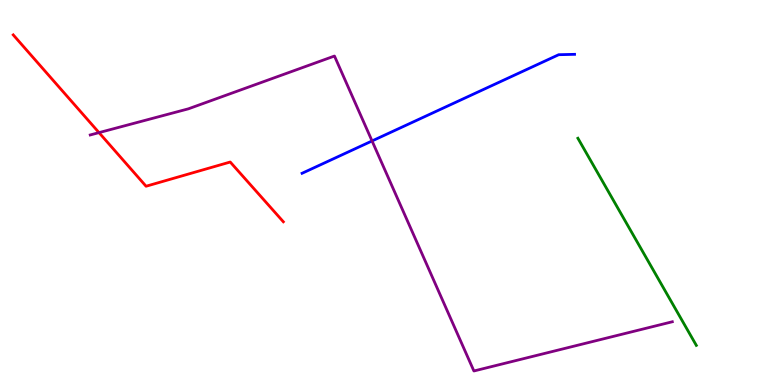[{'lines': ['blue', 'red'], 'intersections': []}, {'lines': ['green', 'red'], 'intersections': []}, {'lines': ['purple', 'red'], 'intersections': [{'x': 1.28, 'y': 6.56}]}, {'lines': ['blue', 'green'], 'intersections': []}, {'lines': ['blue', 'purple'], 'intersections': [{'x': 4.8, 'y': 6.34}]}, {'lines': ['green', 'purple'], 'intersections': []}]